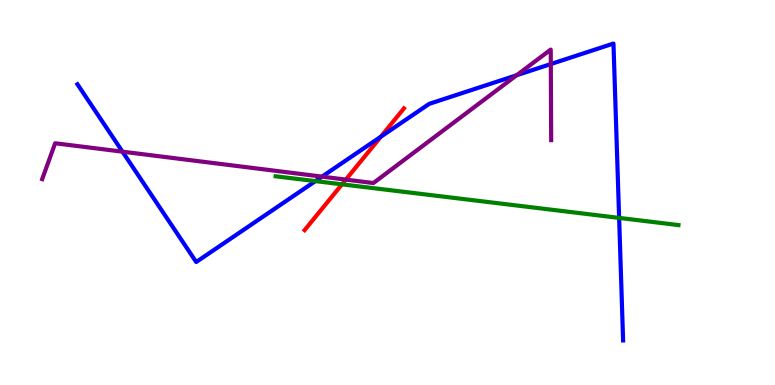[{'lines': ['blue', 'red'], 'intersections': [{'x': 4.91, 'y': 6.45}]}, {'lines': ['green', 'red'], 'intersections': [{'x': 4.41, 'y': 5.21}]}, {'lines': ['purple', 'red'], 'intersections': [{'x': 4.46, 'y': 5.33}]}, {'lines': ['blue', 'green'], 'intersections': [{'x': 4.07, 'y': 5.3}, {'x': 7.99, 'y': 4.34}]}, {'lines': ['blue', 'purple'], 'intersections': [{'x': 1.58, 'y': 6.06}, {'x': 4.15, 'y': 5.41}, {'x': 6.67, 'y': 8.05}, {'x': 7.11, 'y': 8.34}]}, {'lines': ['green', 'purple'], 'intersections': []}]